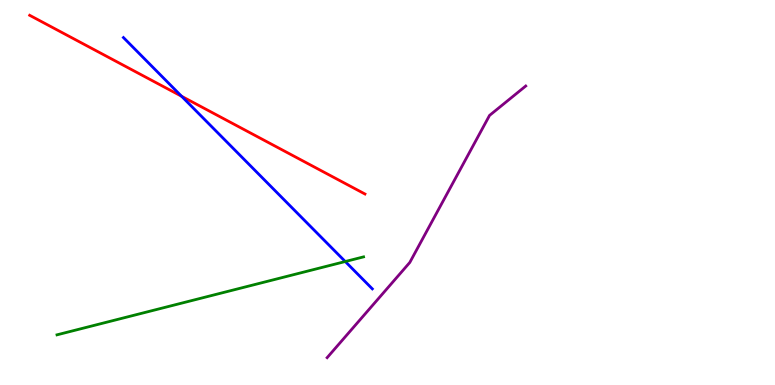[{'lines': ['blue', 'red'], 'intersections': [{'x': 2.34, 'y': 7.5}]}, {'lines': ['green', 'red'], 'intersections': []}, {'lines': ['purple', 'red'], 'intersections': []}, {'lines': ['blue', 'green'], 'intersections': [{'x': 4.45, 'y': 3.21}]}, {'lines': ['blue', 'purple'], 'intersections': []}, {'lines': ['green', 'purple'], 'intersections': []}]